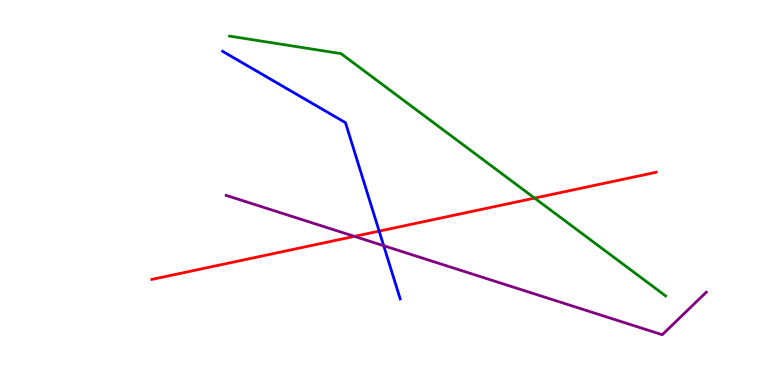[{'lines': ['blue', 'red'], 'intersections': [{'x': 4.89, 'y': 4.0}]}, {'lines': ['green', 'red'], 'intersections': [{'x': 6.9, 'y': 4.85}]}, {'lines': ['purple', 'red'], 'intersections': [{'x': 4.57, 'y': 3.86}]}, {'lines': ['blue', 'green'], 'intersections': []}, {'lines': ['blue', 'purple'], 'intersections': [{'x': 4.95, 'y': 3.62}]}, {'lines': ['green', 'purple'], 'intersections': []}]